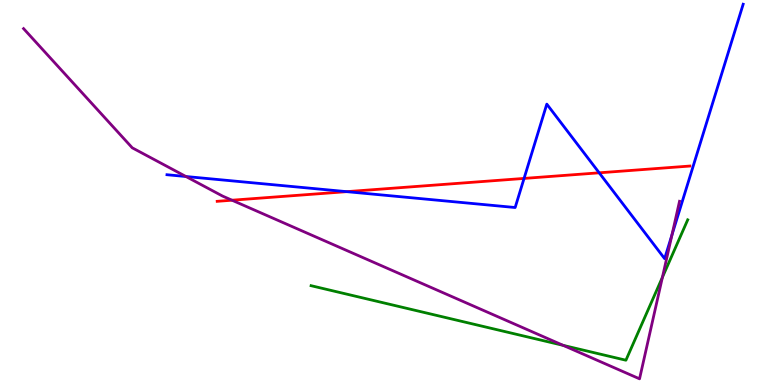[{'lines': ['blue', 'red'], 'intersections': [{'x': 4.47, 'y': 5.02}, {'x': 6.76, 'y': 5.37}, {'x': 7.73, 'y': 5.51}]}, {'lines': ['green', 'red'], 'intersections': []}, {'lines': ['purple', 'red'], 'intersections': [{'x': 2.99, 'y': 4.8}]}, {'lines': ['blue', 'green'], 'intersections': []}, {'lines': ['blue', 'purple'], 'intersections': [{'x': 2.4, 'y': 5.42}, {'x': 8.67, 'y': 3.9}]}, {'lines': ['green', 'purple'], 'intersections': [{'x': 7.27, 'y': 1.03}, {'x': 8.55, 'y': 2.8}]}]